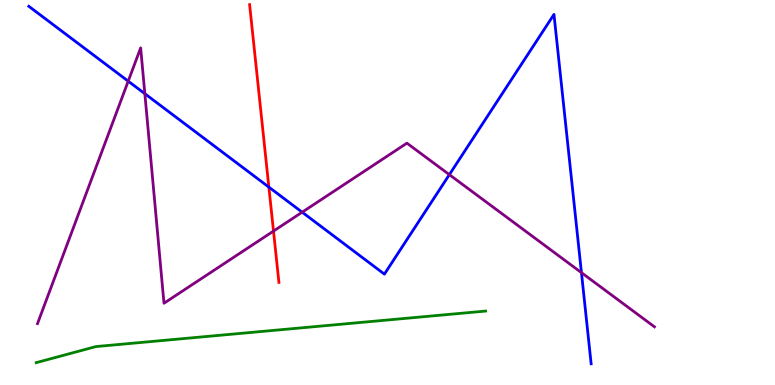[{'lines': ['blue', 'red'], 'intersections': [{'x': 3.47, 'y': 5.14}]}, {'lines': ['green', 'red'], 'intersections': []}, {'lines': ['purple', 'red'], 'intersections': [{'x': 3.53, 'y': 4.0}]}, {'lines': ['blue', 'green'], 'intersections': []}, {'lines': ['blue', 'purple'], 'intersections': [{'x': 1.65, 'y': 7.89}, {'x': 1.87, 'y': 7.57}, {'x': 3.9, 'y': 4.49}, {'x': 5.8, 'y': 5.46}, {'x': 7.5, 'y': 2.92}]}, {'lines': ['green', 'purple'], 'intersections': []}]